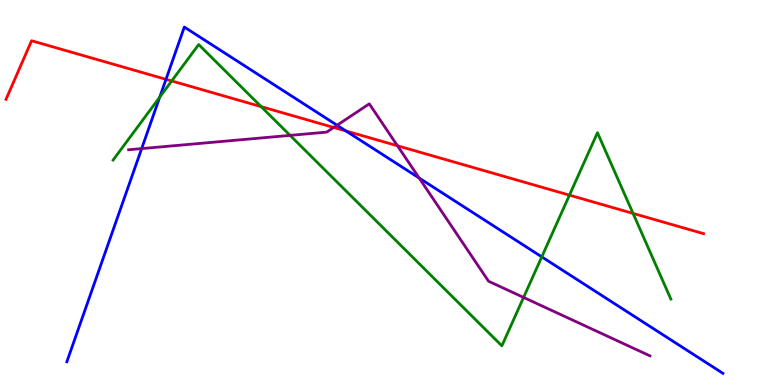[{'lines': ['blue', 'red'], 'intersections': [{'x': 2.14, 'y': 7.94}, {'x': 4.46, 'y': 6.6}]}, {'lines': ['green', 'red'], 'intersections': [{'x': 2.22, 'y': 7.9}, {'x': 3.37, 'y': 7.23}, {'x': 7.35, 'y': 4.93}, {'x': 8.17, 'y': 4.46}]}, {'lines': ['purple', 'red'], 'intersections': [{'x': 4.31, 'y': 6.69}, {'x': 5.13, 'y': 6.21}]}, {'lines': ['blue', 'green'], 'intersections': [{'x': 2.06, 'y': 7.48}, {'x': 6.99, 'y': 3.33}]}, {'lines': ['blue', 'purple'], 'intersections': [{'x': 1.83, 'y': 6.14}, {'x': 4.35, 'y': 6.75}, {'x': 5.41, 'y': 5.38}]}, {'lines': ['green', 'purple'], 'intersections': [{'x': 3.74, 'y': 6.48}, {'x': 6.76, 'y': 2.27}]}]